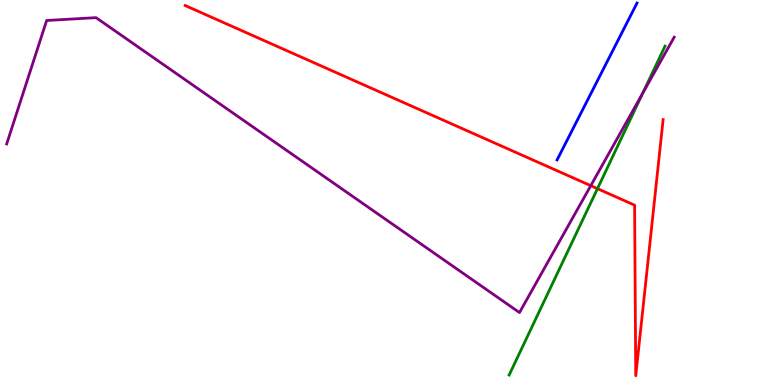[{'lines': ['blue', 'red'], 'intersections': []}, {'lines': ['green', 'red'], 'intersections': [{'x': 7.71, 'y': 5.1}]}, {'lines': ['purple', 'red'], 'intersections': [{'x': 7.62, 'y': 5.18}]}, {'lines': ['blue', 'green'], 'intersections': []}, {'lines': ['blue', 'purple'], 'intersections': []}, {'lines': ['green', 'purple'], 'intersections': [{'x': 8.29, 'y': 7.58}]}]